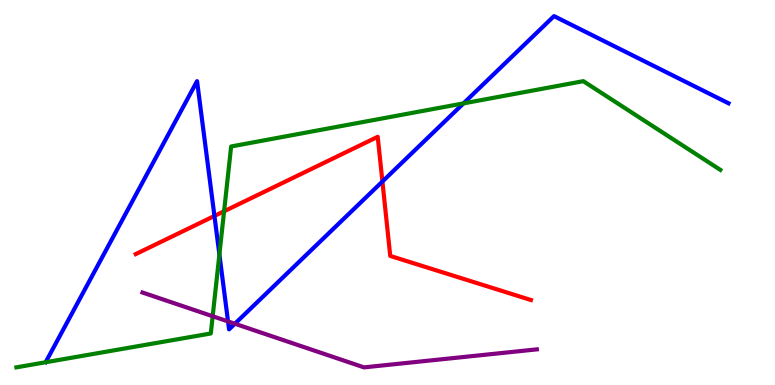[{'lines': ['blue', 'red'], 'intersections': [{'x': 2.77, 'y': 4.39}, {'x': 4.93, 'y': 5.29}]}, {'lines': ['green', 'red'], 'intersections': [{'x': 2.89, 'y': 4.51}]}, {'lines': ['purple', 'red'], 'intersections': []}, {'lines': ['blue', 'green'], 'intersections': [{'x': 2.83, 'y': 3.39}, {'x': 5.98, 'y': 7.31}]}, {'lines': ['blue', 'purple'], 'intersections': [{'x': 2.94, 'y': 1.65}, {'x': 3.03, 'y': 1.59}]}, {'lines': ['green', 'purple'], 'intersections': [{'x': 2.74, 'y': 1.79}]}]